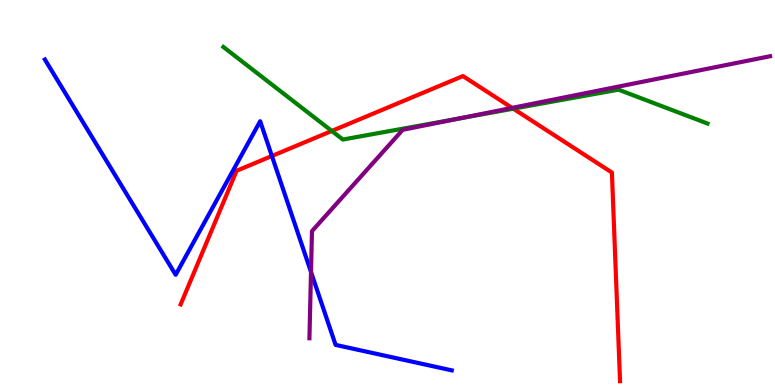[{'lines': ['blue', 'red'], 'intersections': [{'x': 3.51, 'y': 5.95}]}, {'lines': ['green', 'red'], 'intersections': [{'x': 4.28, 'y': 6.6}, {'x': 6.62, 'y': 7.18}]}, {'lines': ['purple', 'red'], 'intersections': [{'x': 6.61, 'y': 7.2}]}, {'lines': ['blue', 'green'], 'intersections': []}, {'lines': ['blue', 'purple'], 'intersections': [{'x': 4.01, 'y': 2.94}]}, {'lines': ['green', 'purple'], 'intersections': [{'x': 5.93, 'y': 6.92}]}]